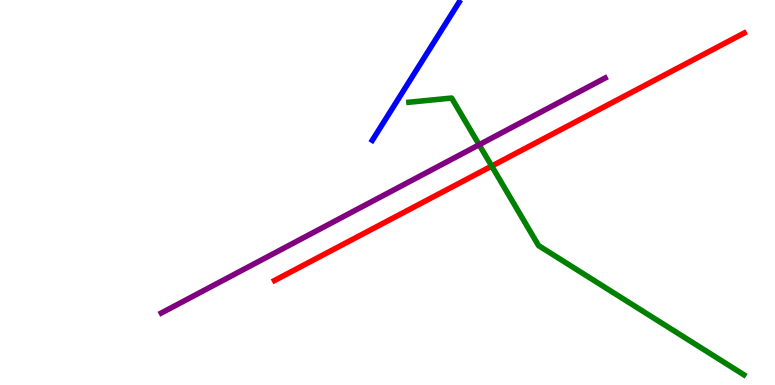[{'lines': ['blue', 'red'], 'intersections': []}, {'lines': ['green', 'red'], 'intersections': [{'x': 6.34, 'y': 5.69}]}, {'lines': ['purple', 'red'], 'intersections': []}, {'lines': ['blue', 'green'], 'intersections': []}, {'lines': ['blue', 'purple'], 'intersections': []}, {'lines': ['green', 'purple'], 'intersections': [{'x': 6.18, 'y': 6.24}]}]